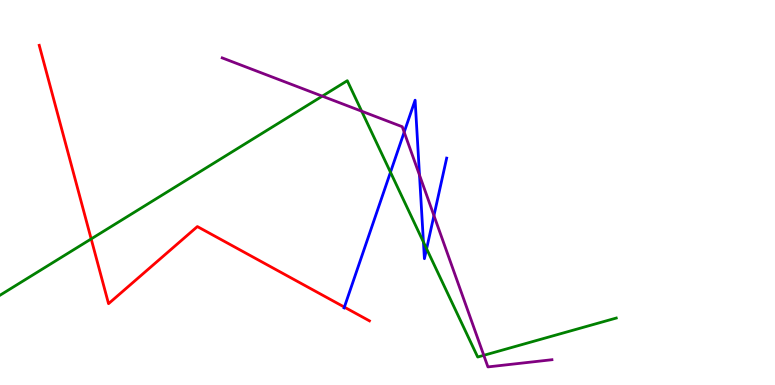[{'lines': ['blue', 'red'], 'intersections': [{'x': 4.44, 'y': 2.02}]}, {'lines': ['green', 'red'], 'intersections': [{'x': 1.18, 'y': 3.79}]}, {'lines': ['purple', 'red'], 'intersections': []}, {'lines': ['blue', 'green'], 'intersections': [{'x': 5.04, 'y': 5.53}, {'x': 5.46, 'y': 3.71}, {'x': 5.5, 'y': 3.54}]}, {'lines': ['blue', 'purple'], 'intersections': [{'x': 5.22, 'y': 6.57}, {'x': 5.41, 'y': 5.45}, {'x': 5.6, 'y': 4.4}]}, {'lines': ['green', 'purple'], 'intersections': [{'x': 4.16, 'y': 7.5}, {'x': 4.67, 'y': 7.11}, {'x': 6.24, 'y': 0.771}]}]